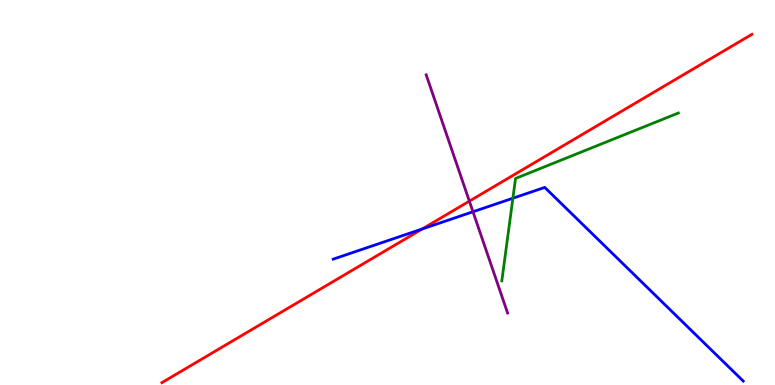[{'lines': ['blue', 'red'], 'intersections': [{'x': 5.45, 'y': 4.05}]}, {'lines': ['green', 'red'], 'intersections': []}, {'lines': ['purple', 'red'], 'intersections': [{'x': 6.06, 'y': 4.78}]}, {'lines': ['blue', 'green'], 'intersections': [{'x': 6.62, 'y': 4.85}]}, {'lines': ['blue', 'purple'], 'intersections': [{'x': 6.1, 'y': 4.5}]}, {'lines': ['green', 'purple'], 'intersections': []}]